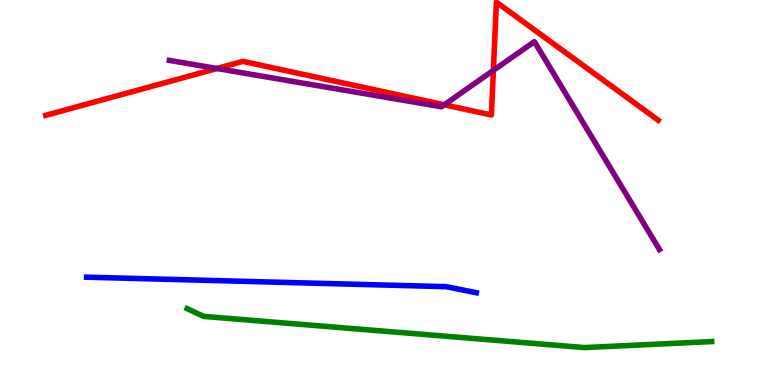[{'lines': ['blue', 'red'], 'intersections': []}, {'lines': ['green', 'red'], 'intersections': []}, {'lines': ['purple', 'red'], 'intersections': [{'x': 2.8, 'y': 8.22}, {'x': 5.73, 'y': 7.28}, {'x': 6.37, 'y': 8.17}]}, {'lines': ['blue', 'green'], 'intersections': []}, {'lines': ['blue', 'purple'], 'intersections': []}, {'lines': ['green', 'purple'], 'intersections': []}]